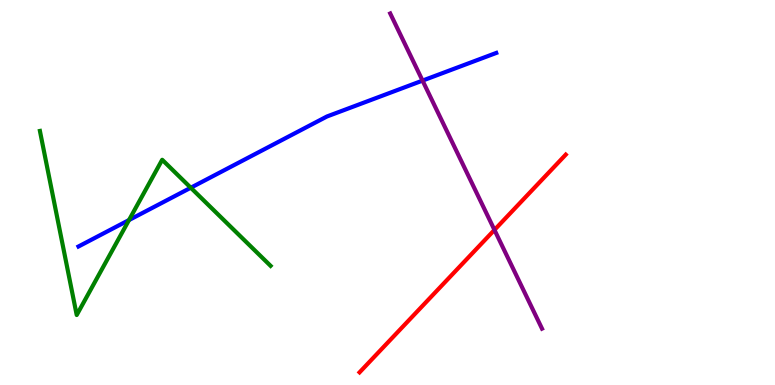[{'lines': ['blue', 'red'], 'intersections': []}, {'lines': ['green', 'red'], 'intersections': []}, {'lines': ['purple', 'red'], 'intersections': [{'x': 6.38, 'y': 4.03}]}, {'lines': ['blue', 'green'], 'intersections': [{'x': 1.66, 'y': 4.28}, {'x': 2.46, 'y': 5.12}]}, {'lines': ['blue', 'purple'], 'intersections': [{'x': 5.45, 'y': 7.91}]}, {'lines': ['green', 'purple'], 'intersections': []}]